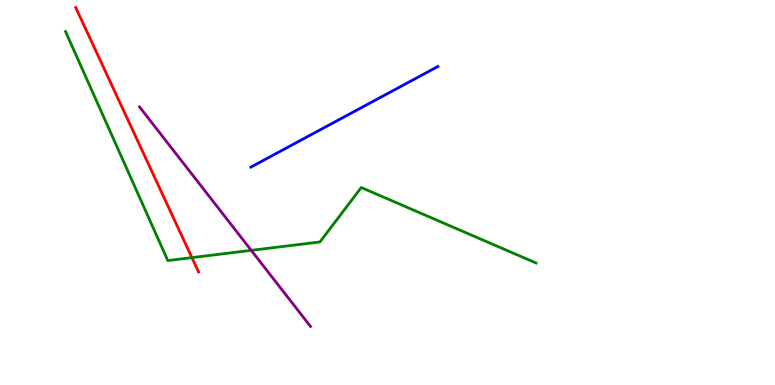[{'lines': ['blue', 'red'], 'intersections': []}, {'lines': ['green', 'red'], 'intersections': [{'x': 2.48, 'y': 3.31}]}, {'lines': ['purple', 'red'], 'intersections': []}, {'lines': ['blue', 'green'], 'intersections': []}, {'lines': ['blue', 'purple'], 'intersections': []}, {'lines': ['green', 'purple'], 'intersections': [{'x': 3.24, 'y': 3.5}]}]